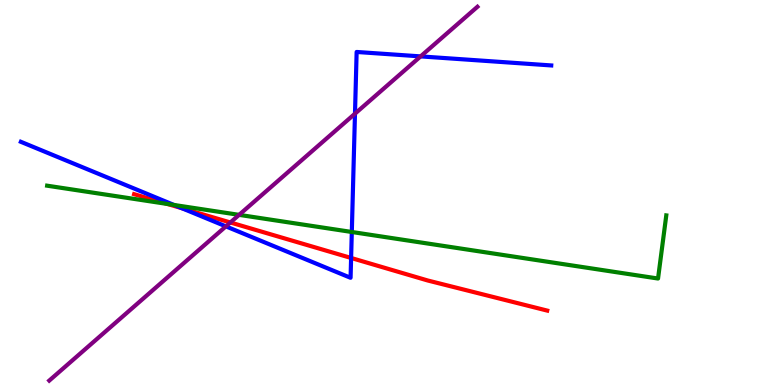[{'lines': ['blue', 'red'], 'intersections': [{'x': 2.35, 'y': 4.59}, {'x': 4.53, 'y': 3.3}]}, {'lines': ['green', 'red'], 'intersections': [{'x': 2.16, 'y': 4.7}]}, {'lines': ['purple', 'red'], 'intersections': [{'x': 2.97, 'y': 4.22}]}, {'lines': ['blue', 'green'], 'intersections': [{'x': 2.25, 'y': 4.68}, {'x': 4.54, 'y': 3.97}]}, {'lines': ['blue', 'purple'], 'intersections': [{'x': 2.91, 'y': 4.12}, {'x': 4.58, 'y': 7.05}, {'x': 5.43, 'y': 8.54}]}, {'lines': ['green', 'purple'], 'intersections': [{'x': 3.09, 'y': 4.42}]}]